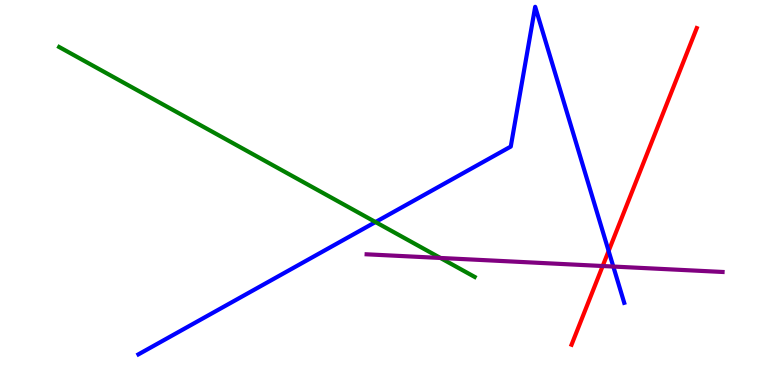[{'lines': ['blue', 'red'], 'intersections': [{'x': 7.85, 'y': 3.48}]}, {'lines': ['green', 'red'], 'intersections': []}, {'lines': ['purple', 'red'], 'intersections': [{'x': 7.78, 'y': 3.09}]}, {'lines': ['blue', 'green'], 'intersections': [{'x': 4.85, 'y': 4.23}]}, {'lines': ['blue', 'purple'], 'intersections': [{'x': 7.91, 'y': 3.08}]}, {'lines': ['green', 'purple'], 'intersections': [{'x': 5.68, 'y': 3.3}]}]